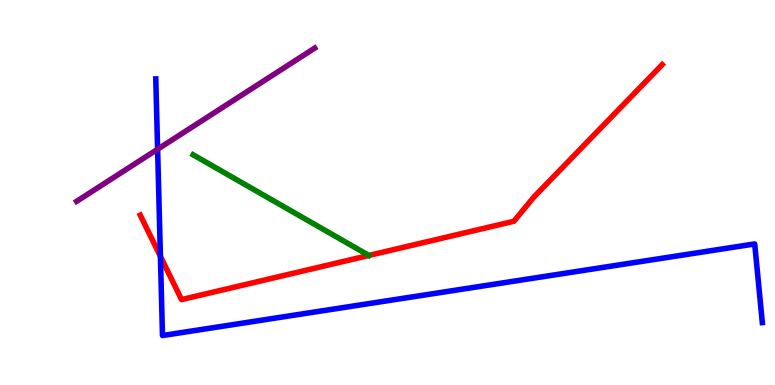[{'lines': ['blue', 'red'], 'intersections': [{'x': 2.07, 'y': 3.34}]}, {'lines': ['green', 'red'], 'intersections': []}, {'lines': ['purple', 'red'], 'intersections': []}, {'lines': ['blue', 'green'], 'intersections': []}, {'lines': ['blue', 'purple'], 'intersections': [{'x': 2.03, 'y': 6.12}]}, {'lines': ['green', 'purple'], 'intersections': []}]